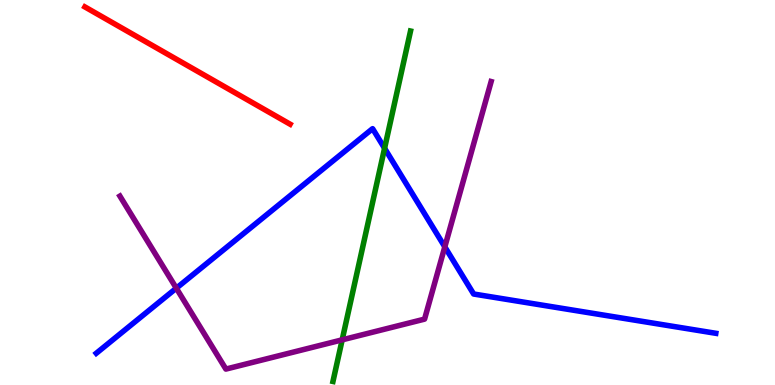[{'lines': ['blue', 'red'], 'intersections': []}, {'lines': ['green', 'red'], 'intersections': []}, {'lines': ['purple', 'red'], 'intersections': []}, {'lines': ['blue', 'green'], 'intersections': [{'x': 4.96, 'y': 6.15}]}, {'lines': ['blue', 'purple'], 'intersections': [{'x': 2.28, 'y': 2.51}, {'x': 5.74, 'y': 3.59}]}, {'lines': ['green', 'purple'], 'intersections': [{'x': 4.42, 'y': 1.17}]}]